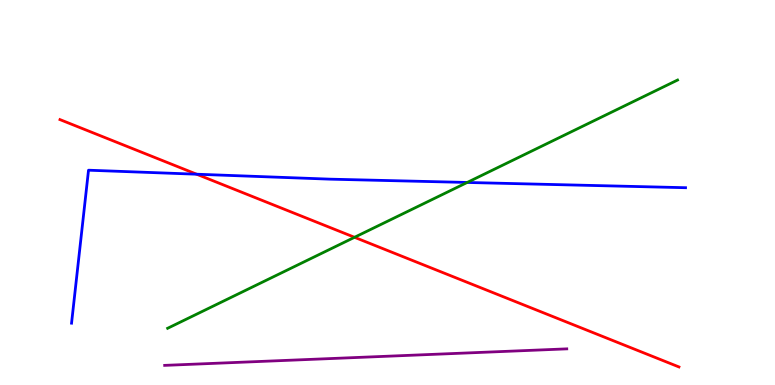[{'lines': ['blue', 'red'], 'intersections': [{'x': 2.54, 'y': 5.47}]}, {'lines': ['green', 'red'], 'intersections': [{'x': 4.57, 'y': 3.84}]}, {'lines': ['purple', 'red'], 'intersections': []}, {'lines': ['blue', 'green'], 'intersections': [{'x': 6.03, 'y': 5.26}]}, {'lines': ['blue', 'purple'], 'intersections': []}, {'lines': ['green', 'purple'], 'intersections': []}]